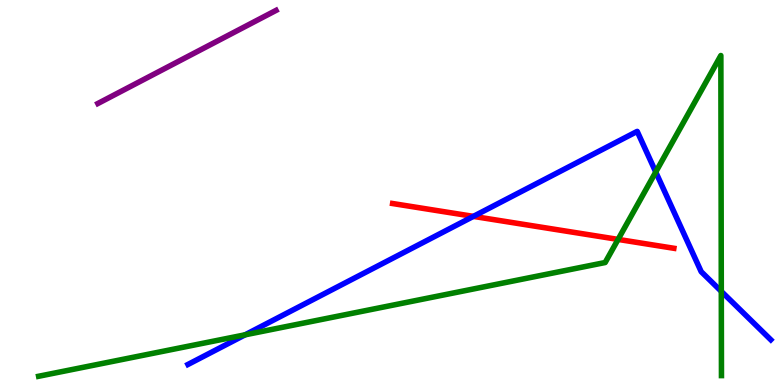[{'lines': ['blue', 'red'], 'intersections': [{'x': 6.11, 'y': 4.38}]}, {'lines': ['green', 'red'], 'intersections': [{'x': 7.98, 'y': 3.78}]}, {'lines': ['purple', 'red'], 'intersections': []}, {'lines': ['blue', 'green'], 'intersections': [{'x': 3.16, 'y': 1.3}, {'x': 8.46, 'y': 5.53}, {'x': 9.31, 'y': 2.43}]}, {'lines': ['blue', 'purple'], 'intersections': []}, {'lines': ['green', 'purple'], 'intersections': []}]